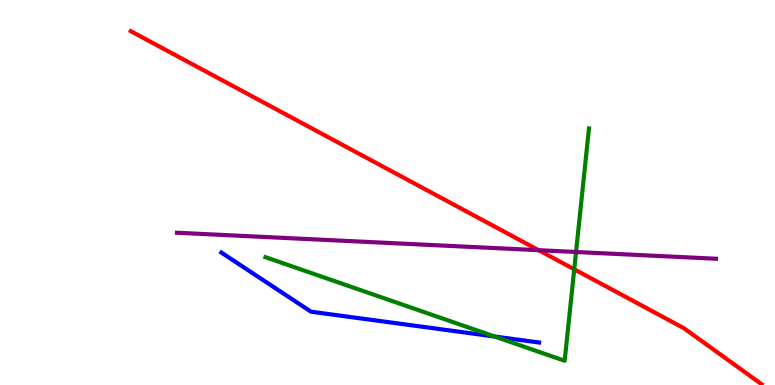[{'lines': ['blue', 'red'], 'intersections': []}, {'lines': ['green', 'red'], 'intersections': [{'x': 7.41, 'y': 3.01}]}, {'lines': ['purple', 'red'], 'intersections': [{'x': 6.95, 'y': 3.5}]}, {'lines': ['blue', 'green'], 'intersections': [{'x': 6.38, 'y': 1.26}]}, {'lines': ['blue', 'purple'], 'intersections': []}, {'lines': ['green', 'purple'], 'intersections': [{'x': 7.43, 'y': 3.45}]}]